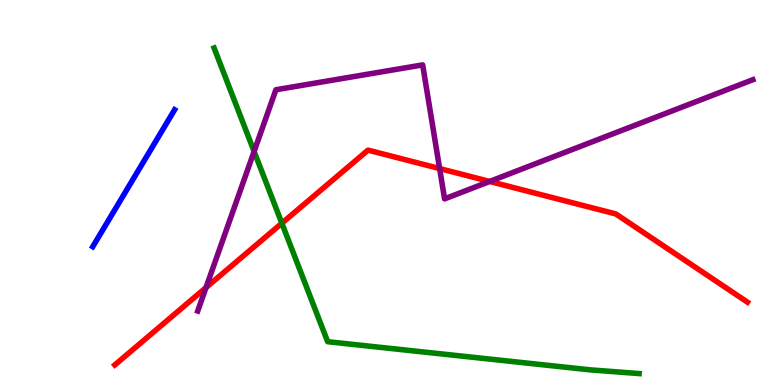[{'lines': ['blue', 'red'], 'intersections': []}, {'lines': ['green', 'red'], 'intersections': [{'x': 3.64, 'y': 4.2}]}, {'lines': ['purple', 'red'], 'intersections': [{'x': 2.66, 'y': 2.53}, {'x': 5.67, 'y': 5.62}, {'x': 6.32, 'y': 5.29}]}, {'lines': ['blue', 'green'], 'intersections': []}, {'lines': ['blue', 'purple'], 'intersections': []}, {'lines': ['green', 'purple'], 'intersections': [{'x': 3.28, 'y': 6.07}]}]